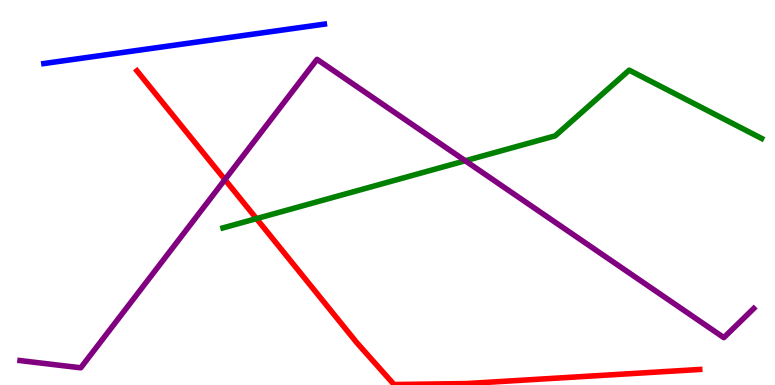[{'lines': ['blue', 'red'], 'intersections': []}, {'lines': ['green', 'red'], 'intersections': [{'x': 3.31, 'y': 4.32}]}, {'lines': ['purple', 'red'], 'intersections': [{'x': 2.9, 'y': 5.34}]}, {'lines': ['blue', 'green'], 'intersections': []}, {'lines': ['blue', 'purple'], 'intersections': []}, {'lines': ['green', 'purple'], 'intersections': [{'x': 6.0, 'y': 5.82}]}]